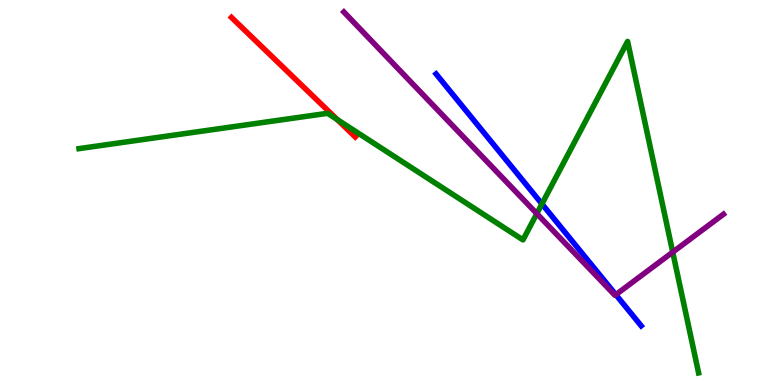[{'lines': ['blue', 'red'], 'intersections': []}, {'lines': ['green', 'red'], 'intersections': [{'x': 4.35, 'y': 6.9}]}, {'lines': ['purple', 'red'], 'intersections': []}, {'lines': ['blue', 'green'], 'intersections': [{'x': 6.99, 'y': 4.7}]}, {'lines': ['blue', 'purple'], 'intersections': [{'x': 7.95, 'y': 2.35}]}, {'lines': ['green', 'purple'], 'intersections': [{'x': 6.93, 'y': 4.45}, {'x': 8.68, 'y': 3.45}]}]